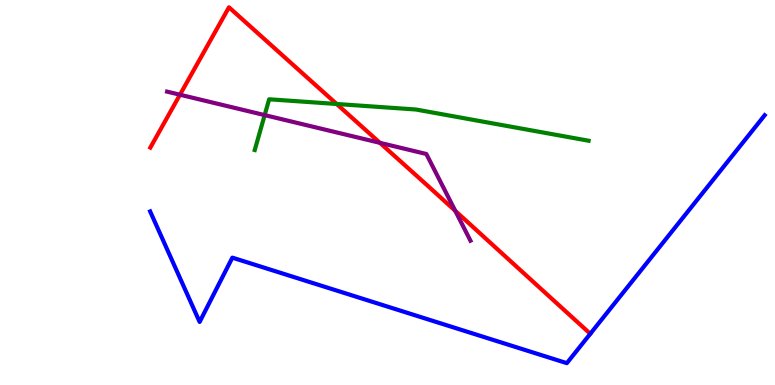[{'lines': ['blue', 'red'], 'intersections': []}, {'lines': ['green', 'red'], 'intersections': [{'x': 4.34, 'y': 7.3}]}, {'lines': ['purple', 'red'], 'intersections': [{'x': 2.32, 'y': 7.54}, {'x': 4.9, 'y': 6.29}, {'x': 5.87, 'y': 4.52}]}, {'lines': ['blue', 'green'], 'intersections': []}, {'lines': ['blue', 'purple'], 'intersections': []}, {'lines': ['green', 'purple'], 'intersections': [{'x': 3.41, 'y': 7.01}]}]